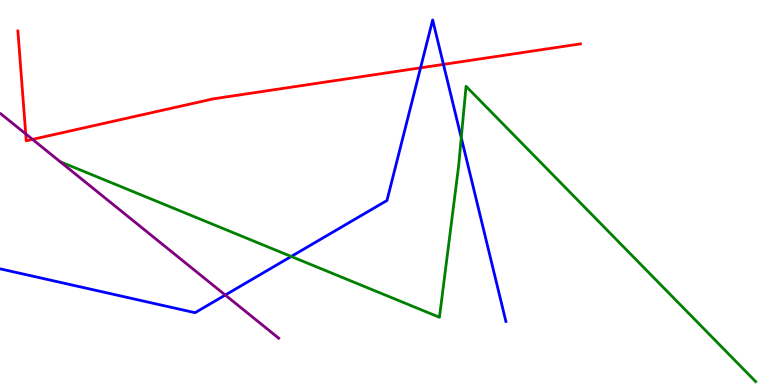[{'lines': ['blue', 'red'], 'intersections': [{'x': 5.43, 'y': 8.24}, {'x': 5.72, 'y': 8.33}]}, {'lines': ['green', 'red'], 'intersections': []}, {'lines': ['purple', 'red'], 'intersections': [{'x': 0.332, 'y': 6.52}, {'x': 0.419, 'y': 6.38}]}, {'lines': ['blue', 'green'], 'intersections': [{'x': 3.76, 'y': 3.34}, {'x': 5.95, 'y': 6.42}]}, {'lines': ['blue', 'purple'], 'intersections': [{'x': 2.91, 'y': 2.34}]}, {'lines': ['green', 'purple'], 'intersections': []}]